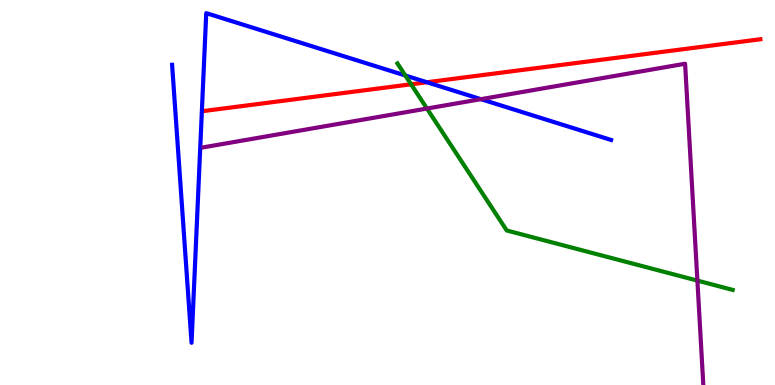[{'lines': ['blue', 'red'], 'intersections': [{'x': 5.51, 'y': 7.86}]}, {'lines': ['green', 'red'], 'intersections': [{'x': 5.3, 'y': 7.81}]}, {'lines': ['purple', 'red'], 'intersections': []}, {'lines': ['blue', 'green'], 'intersections': [{'x': 5.23, 'y': 8.04}]}, {'lines': ['blue', 'purple'], 'intersections': [{'x': 6.21, 'y': 7.42}]}, {'lines': ['green', 'purple'], 'intersections': [{'x': 5.51, 'y': 7.18}, {'x': 9.0, 'y': 2.71}]}]